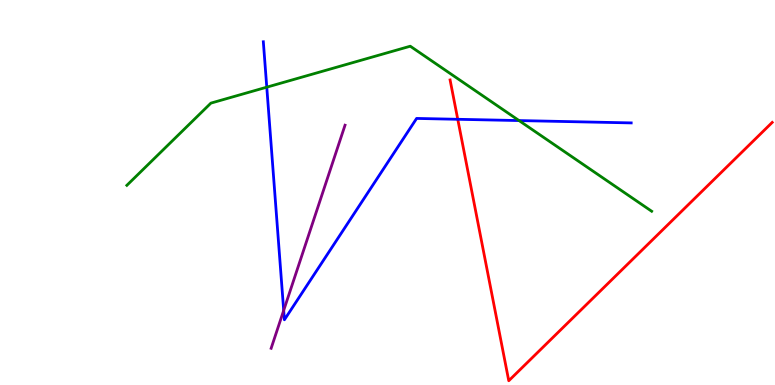[{'lines': ['blue', 'red'], 'intersections': [{'x': 5.91, 'y': 6.9}]}, {'lines': ['green', 'red'], 'intersections': []}, {'lines': ['purple', 'red'], 'intersections': []}, {'lines': ['blue', 'green'], 'intersections': [{'x': 3.44, 'y': 7.74}, {'x': 6.7, 'y': 6.87}]}, {'lines': ['blue', 'purple'], 'intersections': [{'x': 3.66, 'y': 1.94}]}, {'lines': ['green', 'purple'], 'intersections': []}]